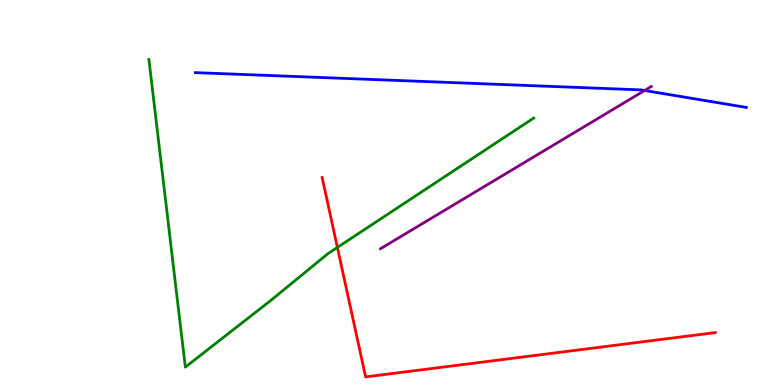[{'lines': ['blue', 'red'], 'intersections': []}, {'lines': ['green', 'red'], 'intersections': [{'x': 4.35, 'y': 3.57}]}, {'lines': ['purple', 'red'], 'intersections': []}, {'lines': ['blue', 'green'], 'intersections': []}, {'lines': ['blue', 'purple'], 'intersections': [{'x': 8.32, 'y': 7.65}]}, {'lines': ['green', 'purple'], 'intersections': []}]